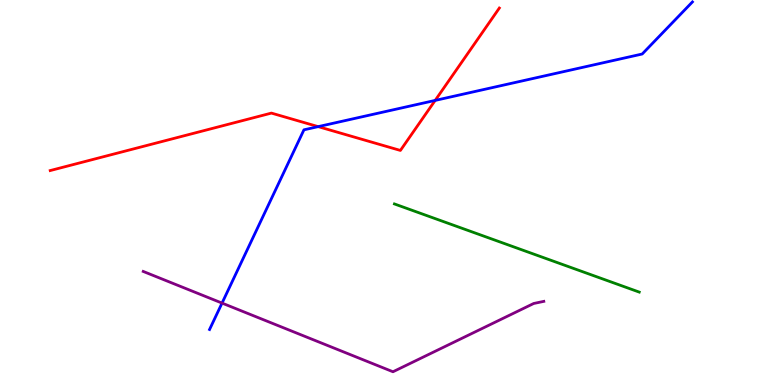[{'lines': ['blue', 'red'], 'intersections': [{'x': 4.11, 'y': 6.71}, {'x': 5.62, 'y': 7.39}]}, {'lines': ['green', 'red'], 'intersections': []}, {'lines': ['purple', 'red'], 'intersections': []}, {'lines': ['blue', 'green'], 'intersections': []}, {'lines': ['blue', 'purple'], 'intersections': [{'x': 2.86, 'y': 2.13}]}, {'lines': ['green', 'purple'], 'intersections': []}]